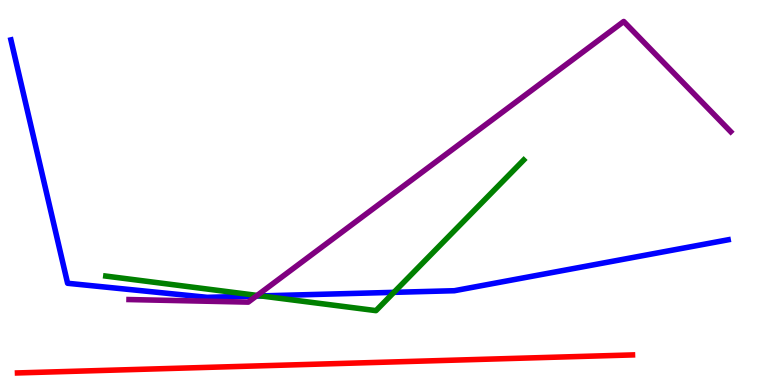[{'lines': ['blue', 'red'], 'intersections': []}, {'lines': ['green', 'red'], 'intersections': []}, {'lines': ['purple', 'red'], 'intersections': []}, {'lines': ['blue', 'green'], 'intersections': [{'x': 3.37, 'y': 2.31}, {'x': 5.08, 'y': 2.41}]}, {'lines': ['blue', 'purple'], 'intersections': [{'x': 3.31, 'y': 2.31}]}, {'lines': ['green', 'purple'], 'intersections': [{'x': 3.32, 'y': 2.33}]}]